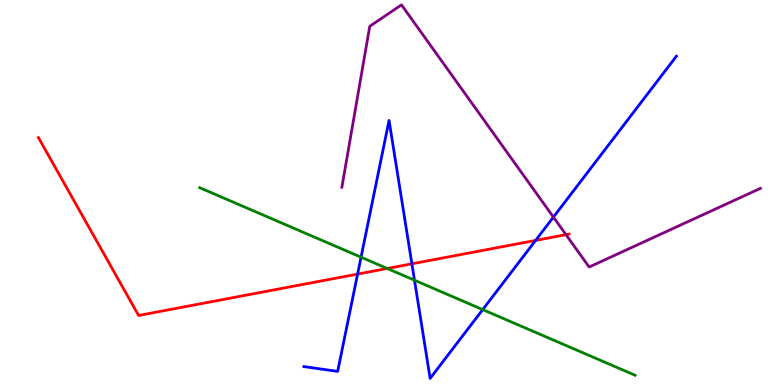[{'lines': ['blue', 'red'], 'intersections': [{'x': 4.61, 'y': 2.88}, {'x': 5.31, 'y': 3.15}, {'x': 6.91, 'y': 3.76}]}, {'lines': ['green', 'red'], 'intersections': [{'x': 5.0, 'y': 3.03}]}, {'lines': ['purple', 'red'], 'intersections': [{'x': 7.3, 'y': 3.9}]}, {'lines': ['blue', 'green'], 'intersections': [{'x': 4.66, 'y': 3.32}, {'x': 5.35, 'y': 2.72}, {'x': 6.23, 'y': 1.96}]}, {'lines': ['blue', 'purple'], 'intersections': [{'x': 7.14, 'y': 4.36}]}, {'lines': ['green', 'purple'], 'intersections': []}]